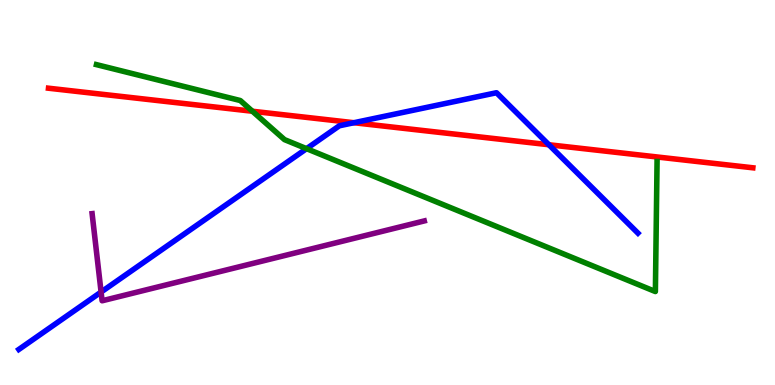[{'lines': ['blue', 'red'], 'intersections': [{'x': 4.57, 'y': 6.81}, {'x': 7.08, 'y': 6.24}]}, {'lines': ['green', 'red'], 'intersections': [{'x': 3.26, 'y': 7.11}]}, {'lines': ['purple', 'red'], 'intersections': []}, {'lines': ['blue', 'green'], 'intersections': [{'x': 3.96, 'y': 6.14}]}, {'lines': ['blue', 'purple'], 'intersections': [{'x': 1.3, 'y': 2.41}]}, {'lines': ['green', 'purple'], 'intersections': []}]